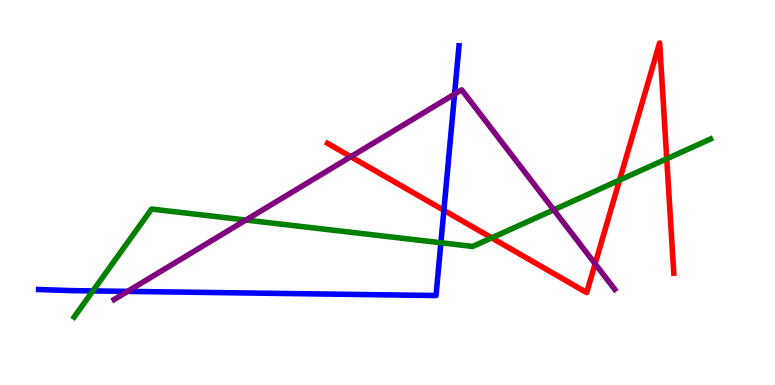[{'lines': ['blue', 'red'], 'intersections': [{'x': 5.73, 'y': 4.54}]}, {'lines': ['green', 'red'], 'intersections': [{'x': 6.34, 'y': 3.82}, {'x': 7.99, 'y': 5.32}, {'x': 8.6, 'y': 5.88}]}, {'lines': ['purple', 'red'], 'intersections': [{'x': 4.53, 'y': 5.93}, {'x': 7.68, 'y': 3.15}]}, {'lines': ['blue', 'green'], 'intersections': [{'x': 1.2, 'y': 2.44}, {'x': 5.69, 'y': 3.69}]}, {'lines': ['blue', 'purple'], 'intersections': [{'x': 1.65, 'y': 2.43}, {'x': 5.87, 'y': 7.55}]}, {'lines': ['green', 'purple'], 'intersections': [{'x': 3.17, 'y': 4.28}, {'x': 7.15, 'y': 4.55}]}]